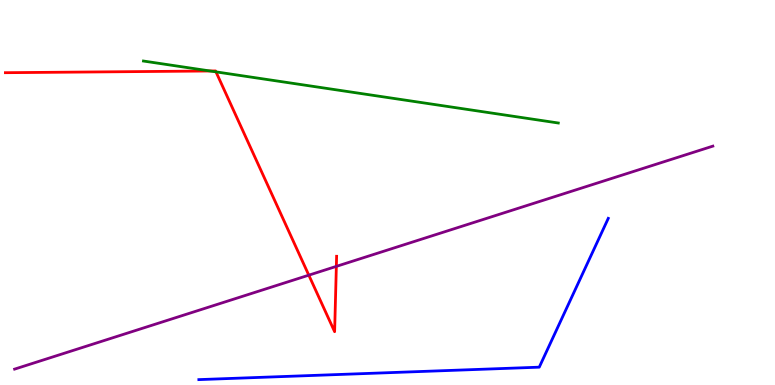[{'lines': ['blue', 'red'], 'intersections': []}, {'lines': ['green', 'red'], 'intersections': [{'x': 2.71, 'y': 8.16}, {'x': 2.79, 'y': 8.13}]}, {'lines': ['purple', 'red'], 'intersections': [{'x': 3.98, 'y': 2.85}, {'x': 4.34, 'y': 3.08}]}, {'lines': ['blue', 'green'], 'intersections': []}, {'lines': ['blue', 'purple'], 'intersections': []}, {'lines': ['green', 'purple'], 'intersections': []}]